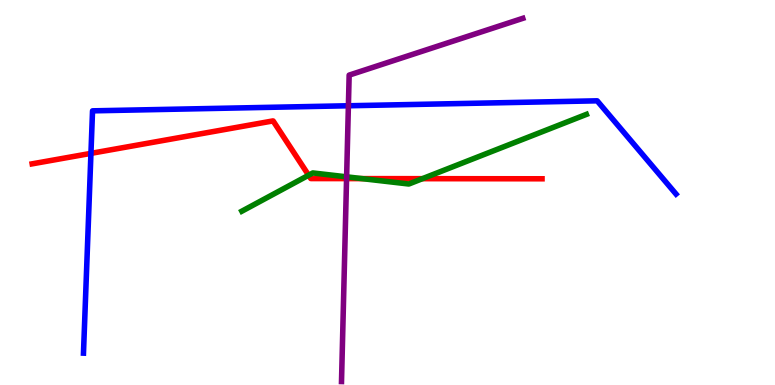[{'lines': ['blue', 'red'], 'intersections': [{'x': 1.17, 'y': 6.02}]}, {'lines': ['green', 'red'], 'intersections': [{'x': 3.98, 'y': 5.45}, {'x': 4.67, 'y': 5.36}, {'x': 5.45, 'y': 5.36}]}, {'lines': ['purple', 'red'], 'intersections': [{'x': 4.47, 'y': 5.36}]}, {'lines': ['blue', 'green'], 'intersections': []}, {'lines': ['blue', 'purple'], 'intersections': [{'x': 4.5, 'y': 7.25}]}, {'lines': ['green', 'purple'], 'intersections': [{'x': 4.47, 'y': 5.41}]}]